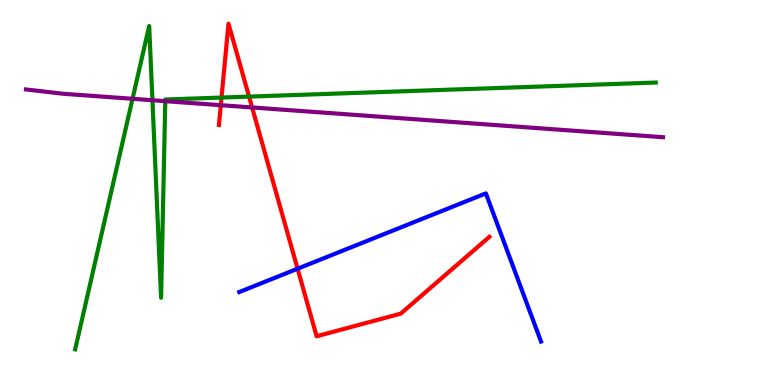[{'lines': ['blue', 'red'], 'intersections': [{'x': 3.84, 'y': 3.02}]}, {'lines': ['green', 'red'], 'intersections': [{'x': 2.86, 'y': 7.47}, {'x': 3.21, 'y': 7.49}]}, {'lines': ['purple', 'red'], 'intersections': [{'x': 2.85, 'y': 7.27}, {'x': 3.25, 'y': 7.21}]}, {'lines': ['blue', 'green'], 'intersections': []}, {'lines': ['blue', 'purple'], 'intersections': []}, {'lines': ['green', 'purple'], 'intersections': [{'x': 1.71, 'y': 7.43}, {'x': 1.97, 'y': 7.4}, {'x': 2.13, 'y': 7.37}]}]